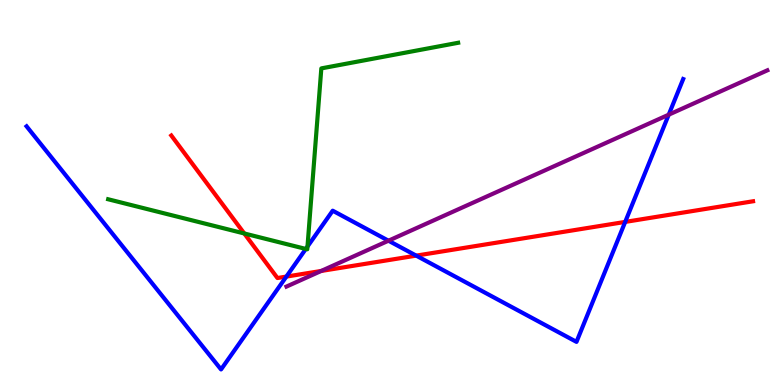[{'lines': ['blue', 'red'], 'intersections': [{'x': 3.7, 'y': 2.82}, {'x': 5.37, 'y': 3.36}, {'x': 8.07, 'y': 4.24}]}, {'lines': ['green', 'red'], 'intersections': [{'x': 3.15, 'y': 3.94}]}, {'lines': ['purple', 'red'], 'intersections': [{'x': 4.14, 'y': 2.96}]}, {'lines': ['blue', 'green'], 'intersections': [{'x': 3.95, 'y': 3.53}, {'x': 3.97, 'y': 3.6}]}, {'lines': ['blue', 'purple'], 'intersections': [{'x': 5.01, 'y': 3.75}, {'x': 8.63, 'y': 7.02}]}, {'lines': ['green', 'purple'], 'intersections': []}]